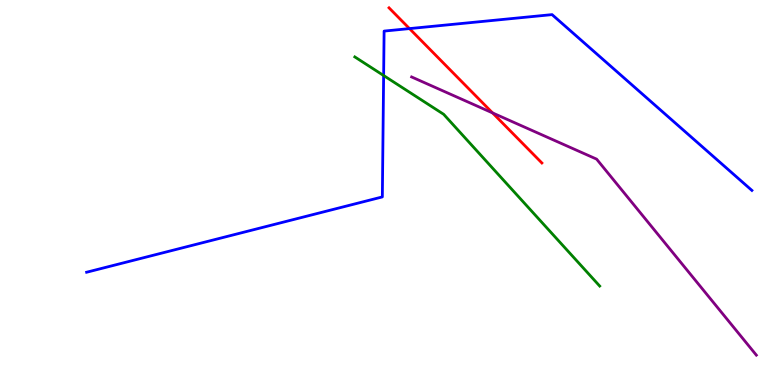[{'lines': ['blue', 'red'], 'intersections': [{'x': 5.28, 'y': 9.26}]}, {'lines': ['green', 'red'], 'intersections': []}, {'lines': ['purple', 'red'], 'intersections': [{'x': 6.36, 'y': 7.07}]}, {'lines': ['blue', 'green'], 'intersections': [{'x': 4.95, 'y': 8.04}]}, {'lines': ['blue', 'purple'], 'intersections': []}, {'lines': ['green', 'purple'], 'intersections': []}]